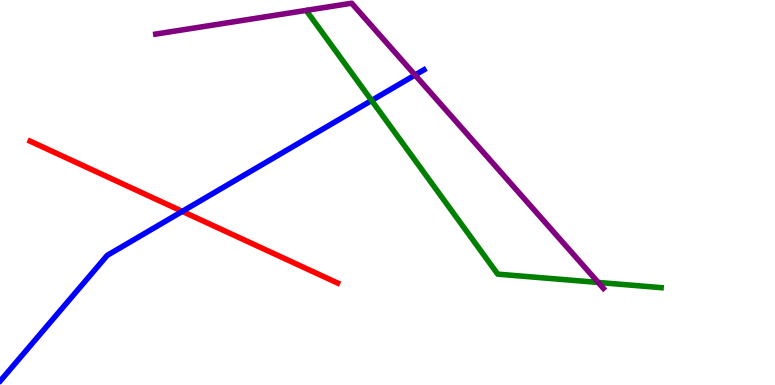[{'lines': ['blue', 'red'], 'intersections': [{'x': 2.35, 'y': 4.51}]}, {'lines': ['green', 'red'], 'intersections': []}, {'lines': ['purple', 'red'], 'intersections': []}, {'lines': ['blue', 'green'], 'intersections': [{'x': 4.79, 'y': 7.39}]}, {'lines': ['blue', 'purple'], 'intersections': [{'x': 5.36, 'y': 8.05}]}, {'lines': ['green', 'purple'], 'intersections': [{'x': 7.72, 'y': 2.66}]}]